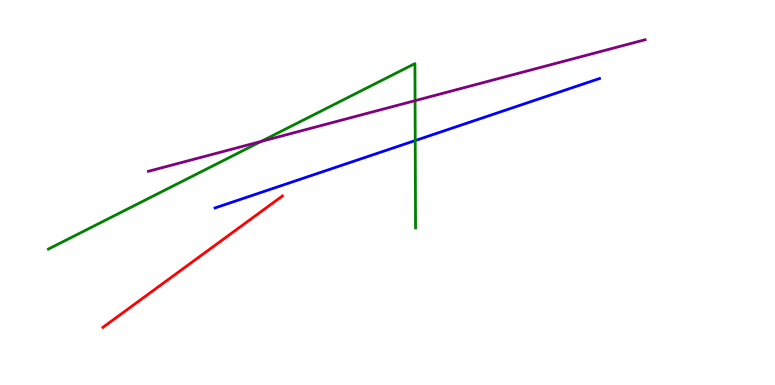[{'lines': ['blue', 'red'], 'intersections': []}, {'lines': ['green', 'red'], 'intersections': []}, {'lines': ['purple', 'red'], 'intersections': []}, {'lines': ['blue', 'green'], 'intersections': [{'x': 5.36, 'y': 6.35}]}, {'lines': ['blue', 'purple'], 'intersections': []}, {'lines': ['green', 'purple'], 'intersections': [{'x': 3.37, 'y': 6.33}, {'x': 5.36, 'y': 7.39}]}]